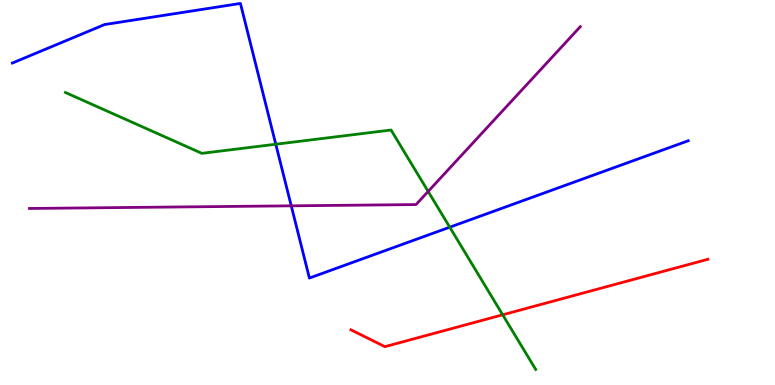[{'lines': ['blue', 'red'], 'intersections': []}, {'lines': ['green', 'red'], 'intersections': [{'x': 6.49, 'y': 1.82}]}, {'lines': ['purple', 'red'], 'intersections': []}, {'lines': ['blue', 'green'], 'intersections': [{'x': 3.56, 'y': 6.25}, {'x': 5.8, 'y': 4.1}]}, {'lines': ['blue', 'purple'], 'intersections': [{'x': 3.76, 'y': 4.65}]}, {'lines': ['green', 'purple'], 'intersections': [{'x': 5.52, 'y': 5.03}]}]